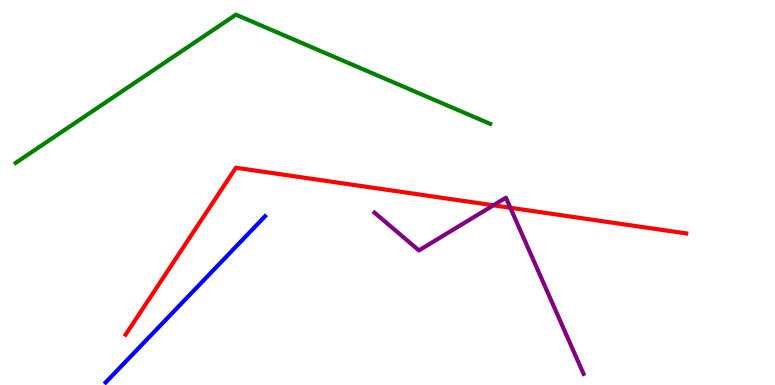[{'lines': ['blue', 'red'], 'intersections': []}, {'lines': ['green', 'red'], 'intersections': []}, {'lines': ['purple', 'red'], 'intersections': [{'x': 6.37, 'y': 4.67}, {'x': 6.59, 'y': 4.6}]}, {'lines': ['blue', 'green'], 'intersections': []}, {'lines': ['blue', 'purple'], 'intersections': []}, {'lines': ['green', 'purple'], 'intersections': []}]